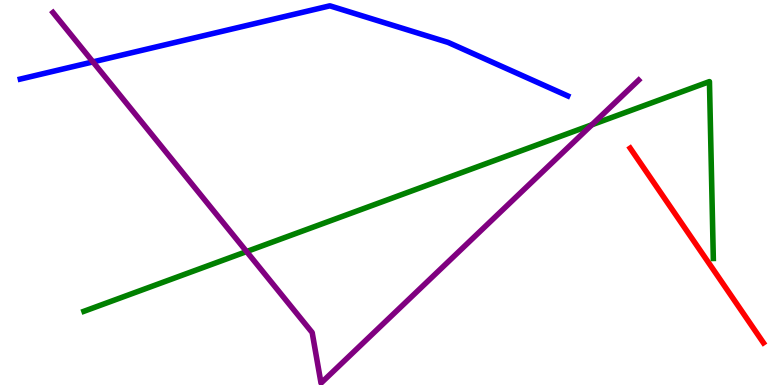[{'lines': ['blue', 'red'], 'intersections': []}, {'lines': ['green', 'red'], 'intersections': []}, {'lines': ['purple', 'red'], 'intersections': []}, {'lines': ['blue', 'green'], 'intersections': []}, {'lines': ['blue', 'purple'], 'intersections': [{'x': 1.2, 'y': 8.39}]}, {'lines': ['green', 'purple'], 'intersections': [{'x': 3.18, 'y': 3.47}, {'x': 7.64, 'y': 6.76}]}]